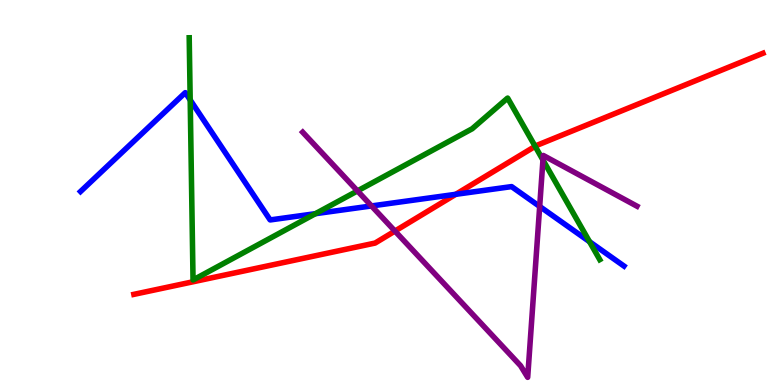[{'lines': ['blue', 'red'], 'intersections': [{'x': 5.88, 'y': 4.95}]}, {'lines': ['green', 'red'], 'intersections': [{'x': 6.91, 'y': 6.2}]}, {'lines': ['purple', 'red'], 'intersections': [{'x': 5.1, 'y': 4.0}]}, {'lines': ['blue', 'green'], 'intersections': [{'x': 2.45, 'y': 7.4}, {'x': 4.07, 'y': 4.45}, {'x': 7.61, 'y': 3.72}]}, {'lines': ['blue', 'purple'], 'intersections': [{'x': 4.79, 'y': 4.65}, {'x': 6.96, 'y': 4.64}]}, {'lines': ['green', 'purple'], 'intersections': [{'x': 4.61, 'y': 5.04}, {'x': 7.01, 'y': 5.84}]}]